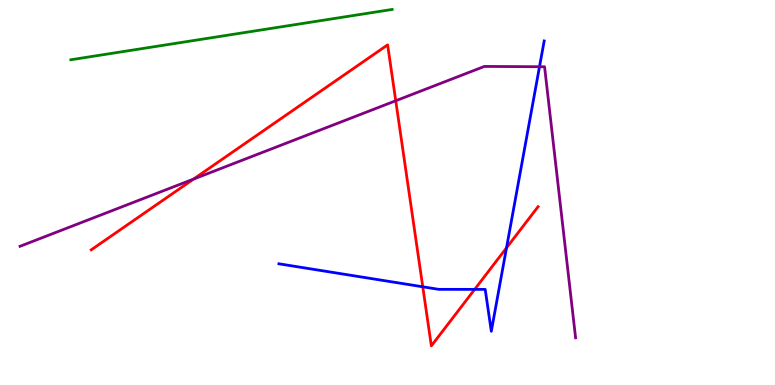[{'lines': ['blue', 'red'], 'intersections': [{'x': 5.46, 'y': 2.55}, {'x': 6.12, 'y': 2.48}, {'x': 6.54, 'y': 3.56}]}, {'lines': ['green', 'red'], 'intersections': []}, {'lines': ['purple', 'red'], 'intersections': [{'x': 2.5, 'y': 5.35}, {'x': 5.11, 'y': 7.38}]}, {'lines': ['blue', 'green'], 'intersections': []}, {'lines': ['blue', 'purple'], 'intersections': [{'x': 6.96, 'y': 8.27}]}, {'lines': ['green', 'purple'], 'intersections': []}]